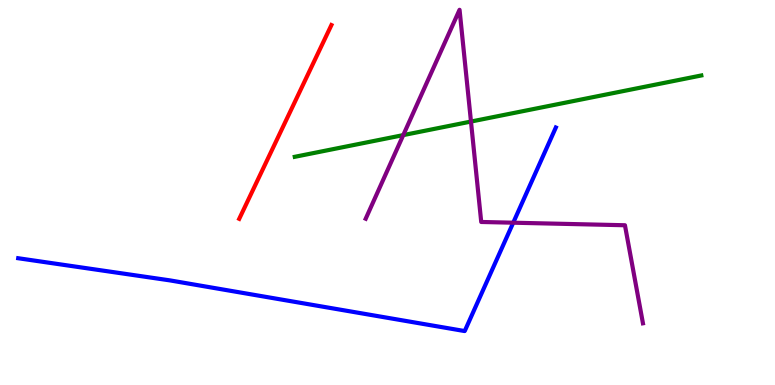[{'lines': ['blue', 'red'], 'intersections': []}, {'lines': ['green', 'red'], 'intersections': []}, {'lines': ['purple', 'red'], 'intersections': []}, {'lines': ['blue', 'green'], 'intersections': []}, {'lines': ['blue', 'purple'], 'intersections': [{'x': 6.62, 'y': 4.22}]}, {'lines': ['green', 'purple'], 'intersections': [{'x': 5.2, 'y': 6.49}, {'x': 6.08, 'y': 6.84}]}]